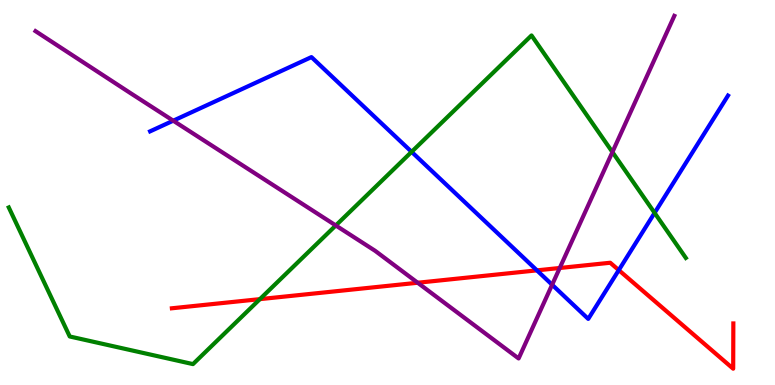[{'lines': ['blue', 'red'], 'intersections': [{'x': 6.93, 'y': 2.98}, {'x': 7.98, 'y': 2.98}]}, {'lines': ['green', 'red'], 'intersections': [{'x': 3.35, 'y': 2.23}]}, {'lines': ['purple', 'red'], 'intersections': [{'x': 5.39, 'y': 2.66}, {'x': 7.22, 'y': 3.04}]}, {'lines': ['blue', 'green'], 'intersections': [{'x': 5.31, 'y': 6.06}, {'x': 8.45, 'y': 4.47}]}, {'lines': ['blue', 'purple'], 'intersections': [{'x': 2.24, 'y': 6.87}, {'x': 7.12, 'y': 2.6}]}, {'lines': ['green', 'purple'], 'intersections': [{'x': 4.33, 'y': 4.14}, {'x': 7.9, 'y': 6.05}]}]